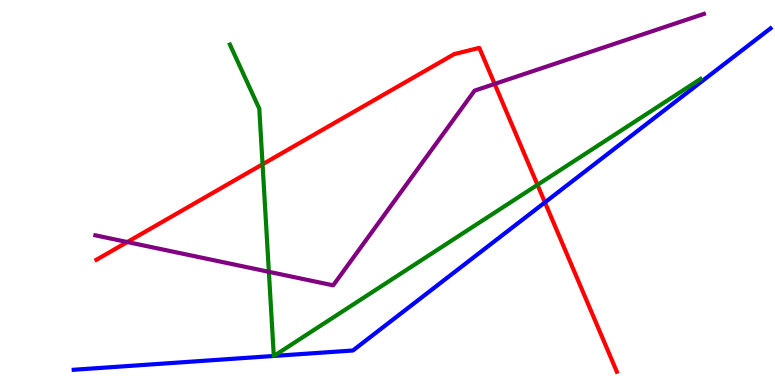[{'lines': ['blue', 'red'], 'intersections': [{'x': 7.03, 'y': 4.74}]}, {'lines': ['green', 'red'], 'intersections': [{'x': 3.39, 'y': 5.73}, {'x': 6.94, 'y': 5.2}]}, {'lines': ['purple', 'red'], 'intersections': [{'x': 1.64, 'y': 3.71}, {'x': 6.38, 'y': 7.82}]}, {'lines': ['blue', 'green'], 'intersections': [{'x': 3.53, 'y': 0.754}, {'x': 3.53, 'y': 0.755}]}, {'lines': ['blue', 'purple'], 'intersections': []}, {'lines': ['green', 'purple'], 'intersections': [{'x': 3.47, 'y': 2.94}]}]